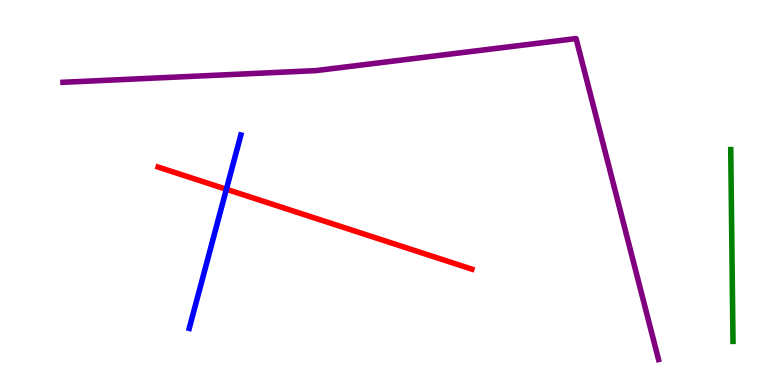[{'lines': ['blue', 'red'], 'intersections': [{'x': 2.92, 'y': 5.08}]}, {'lines': ['green', 'red'], 'intersections': []}, {'lines': ['purple', 'red'], 'intersections': []}, {'lines': ['blue', 'green'], 'intersections': []}, {'lines': ['blue', 'purple'], 'intersections': []}, {'lines': ['green', 'purple'], 'intersections': []}]